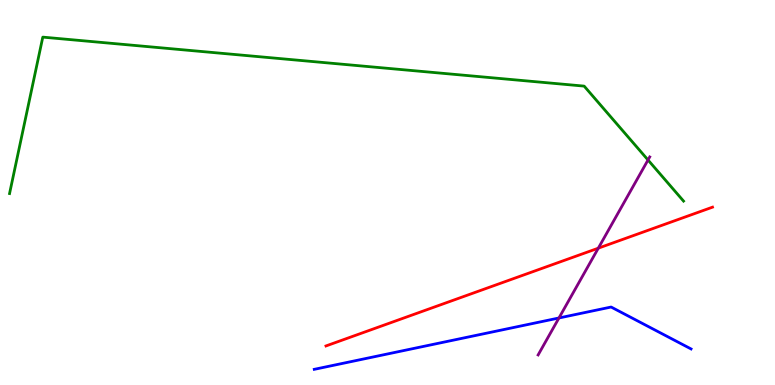[{'lines': ['blue', 'red'], 'intersections': []}, {'lines': ['green', 'red'], 'intersections': []}, {'lines': ['purple', 'red'], 'intersections': [{'x': 7.72, 'y': 3.55}]}, {'lines': ['blue', 'green'], 'intersections': []}, {'lines': ['blue', 'purple'], 'intersections': [{'x': 7.21, 'y': 1.74}]}, {'lines': ['green', 'purple'], 'intersections': [{'x': 8.36, 'y': 5.84}]}]